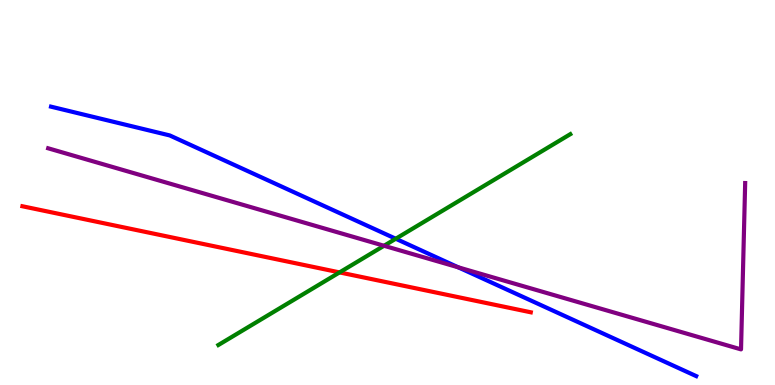[{'lines': ['blue', 'red'], 'intersections': []}, {'lines': ['green', 'red'], 'intersections': [{'x': 4.38, 'y': 2.92}]}, {'lines': ['purple', 'red'], 'intersections': []}, {'lines': ['blue', 'green'], 'intersections': [{'x': 5.11, 'y': 3.8}]}, {'lines': ['blue', 'purple'], 'intersections': [{'x': 5.91, 'y': 3.06}]}, {'lines': ['green', 'purple'], 'intersections': [{'x': 4.96, 'y': 3.62}]}]